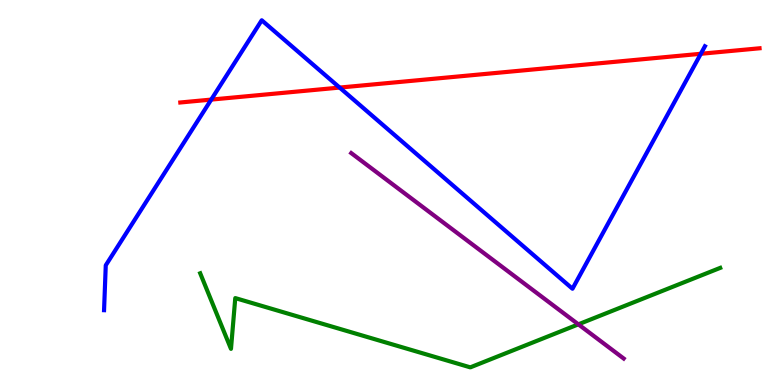[{'lines': ['blue', 'red'], 'intersections': [{'x': 2.73, 'y': 7.41}, {'x': 4.38, 'y': 7.73}, {'x': 9.04, 'y': 8.6}]}, {'lines': ['green', 'red'], 'intersections': []}, {'lines': ['purple', 'red'], 'intersections': []}, {'lines': ['blue', 'green'], 'intersections': []}, {'lines': ['blue', 'purple'], 'intersections': []}, {'lines': ['green', 'purple'], 'intersections': [{'x': 7.46, 'y': 1.58}]}]